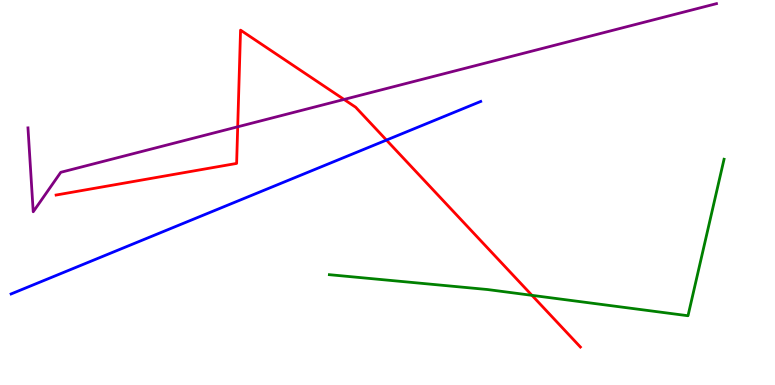[{'lines': ['blue', 'red'], 'intersections': [{'x': 4.99, 'y': 6.36}]}, {'lines': ['green', 'red'], 'intersections': [{'x': 6.86, 'y': 2.33}]}, {'lines': ['purple', 'red'], 'intersections': [{'x': 3.07, 'y': 6.71}, {'x': 4.44, 'y': 7.42}]}, {'lines': ['blue', 'green'], 'intersections': []}, {'lines': ['blue', 'purple'], 'intersections': []}, {'lines': ['green', 'purple'], 'intersections': []}]